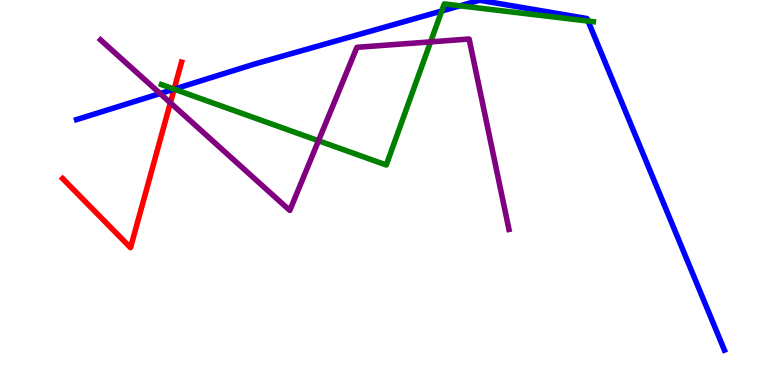[{'lines': ['blue', 'red'], 'intersections': [{'x': 2.25, 'y': 7.68}]}, {'lines': ['green', 'red'], 'intersections': [{'x': 2.25, 'y': 7.69}]}, {'lines': ['purple', 'red'], 'intersections': [{'x': 2.2, 'y': 7.33}]}, {'lines': ['blue', 'green'], 'intersections': [{'x': 2.25, 'y': 7.68}, {'x': 5.7, 'y': 9.71}, {'x': 5.94, 'y': 9.85}, {'x': 7.59, 'y': 9.45}]}, {'lines': ['blue', 'purple'], 'intersections': [{'x': 2.07, 'y': 7.57}]}, {'lines': ['green', 'purple'], 'intersections': [{'x': 4.11, 'y': 6.34}, {'x': 5.56, 'y': 8.91}]}]